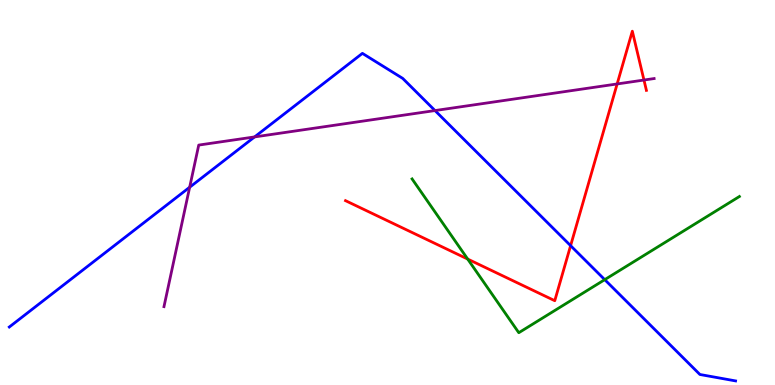[{'lines': ['blue', 'red'], 'intersections': [{'x': 7.36, 'y': 3.62}]}, {'lines': ['green', 'red'], 'intersections': [{'x': 6.03, 'y': 3.27}]}, {'lines': ['purple', 'red'], 'intersections': [{'x': 7.96, 'y': 7.82}, {'x': 8.31, 'y': 7.92}]}, {'lines': ['blue', 'green'], 'intersections': [{'x': 7.8, 'y': 2.74}]}, {'lines': ['blue', 'purple'], 'intersections': [{'x': 2.45, 'y': 5.14}, {'x': 3.29, 'y': 6.44}, {'x': 5.61, 'y': 7.13}]}, {'lines': ['green', 'purple'], 'intersections': []}]